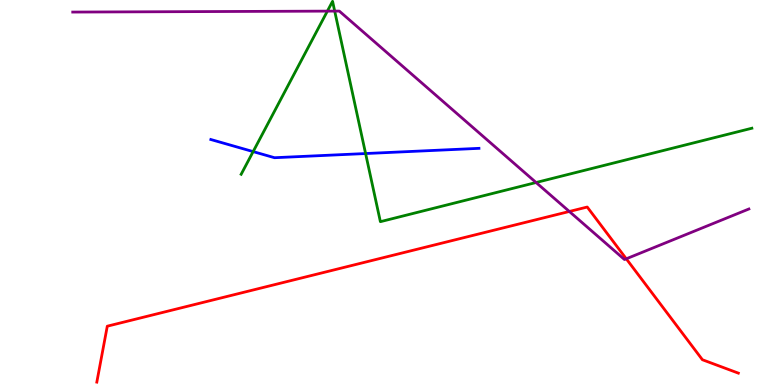[{'lines': ['blue', 'red'], 'intersections': []}, {'lines': ['green', 'red'], 'intersections': []}, {'lines': ['purple', 'red'], 'intersections': [{'x': 7.35, 'y': 4.51}, {'x': 8.08, 'y': 3.28}]}, {'lines': ['blue', 'green'], 'intersections': [{'x': 3.27, 'y': 6.06}, {'x': 4.72, 'y': 6.01}]}, {'lines': ['blue', 'purple'], 'intersections': []}, {'lines': ['green', 'purple'], 'intersections': [{'x': 4.22, 'y': 9.71}, {'x': 4.32, 'y': 9.71}, {'x': 6.92, 'y': 5.26}]}]